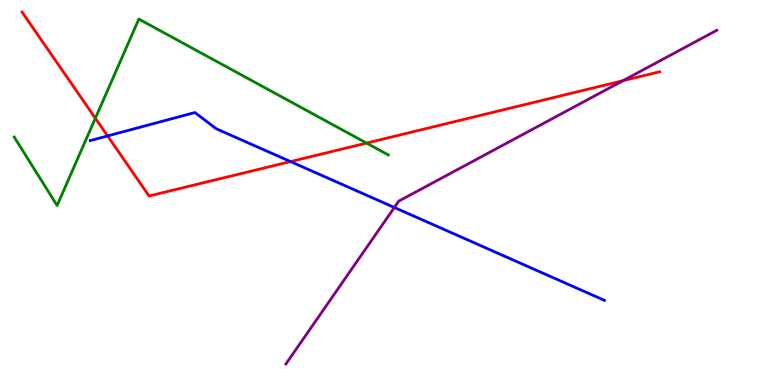[{'lines': ['blue', 'red'], 'intersections': [{'x': 1.39, 'y': 6.47}, {'x': 3.75, 'y': 5.8}]}, {'lines': ['green', 'red'], 'intersections': [{'x': 1.23, 'y': 6.93}, {'x': 4.73, 'y': 6.28}]}, {'lines': ['purple', 'red'], 'intersections': [{'x': 8.04, 'y': 7.9}]}, {'lines': ['blue', 'green'], 'intersections': []}, {'lines': ['blue', 'purple'], 'intersections': [{'x': 5.09, 'y': 4.61}]}, {'lines': ['green', 'purple'], 'intersections': []}]